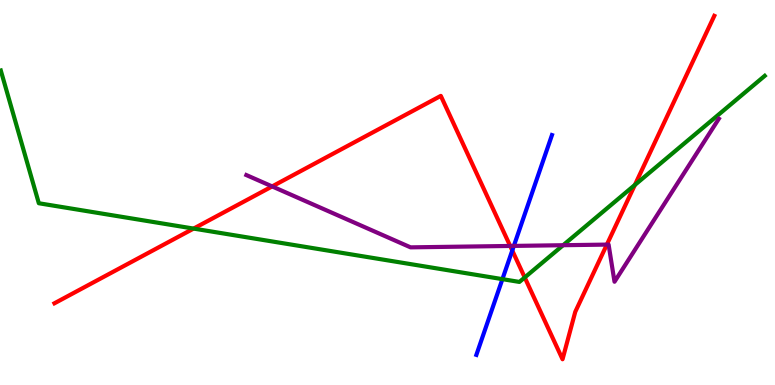[{'lines': ['blue', 'red'], 'intersections': [{'x': 6.61, 'y': 3.49}]}, {'lines': ['green', 'red'], 'intersections': [{'x': 2.5, 'y': 4.06}, {'x': 6.77, 'y': 2.79}, {'x': 8.19, 'y': 5.2}]}, {'lines': ['purple', 'red'], 'intersections': [{'x': 3.51, 'y': 5.16}, {'x': 6.58, 'y': 3.61}, {'x': 7.83, 'y': 3.65}]}, {'lines': ['blue', 'green'], 'intersections': [{'x': 6.48, 'y': 2.75}]}, {'lines': ['blue', 'purple'], 'intersections': [{'x': 6.63, 'y': 3.61}]}, {'lines': ['green', 'purple'], 'intersections': [{'x': 7.27, 'y': 3.63}]}]